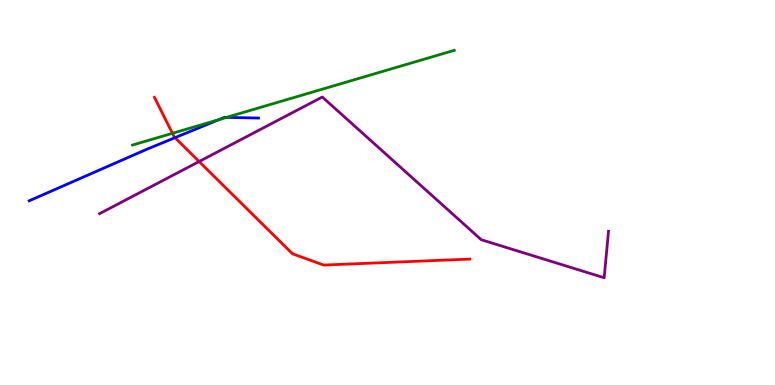[{'lines': ['blue', 'red'], 'intersections': [{'x': 2.26, 'y': 6.42}]}, {'lines': ['green', 'red'], 'intersections': [{'x': 2.22, 'y': 6.54}]}, {'lines': ['purple', 'red'], 'intersections': [{'x': 2.57, 'y': 5.8}]}, {'lines': ['blue', 'green'], 'intersections': [{'x': 2.83, 'y': 6.89}, {'x': 2.92, 'y': 6.95}]}, {'lines': ['blue', 'purple'], 'intersections': []}, {'lines': ['green', 'purple'], 'intersections': []}]